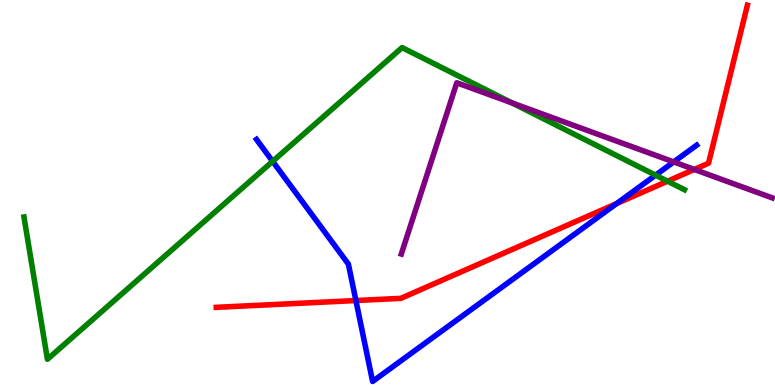[{'lines': ['blue', 'red'], 'intersections': [{'x': 4.59, 'y': 2.19}, {'x': 7.96, 'y': 4.71}]}, {'lines': ['green', 'red'], 'intersections': [{'x': 8.61, 'y': 5.29}]}, {'lines': ['purple', 'red'], 'intersections': [{'x': 8.96, 'y': 5.6}]}, {'lines': ['blue', 'green'], 'intersections': [{'x': 3.52, 'y': 5.81}, {'x': 8.46, 'y': 5.45}]}, {'lines': ['blue', 'purple'], 'intersections': [{'x': 8.69, 'y': 5.79}]}, {'lines': ['green', 'purple'], 'intersections': [{'x': 6.61, 'y': 7.33}]}]